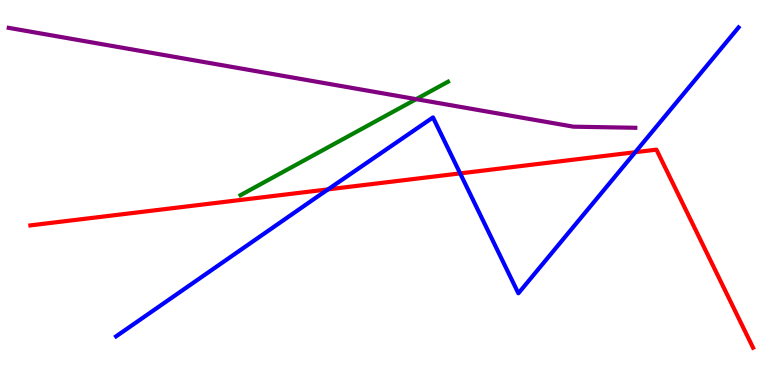[{'lines': ['blue', 'red'], 'intersections': [{'x': 4.23, 'y': 5.08}, {'x': 5.94, 'y': 5.5}, {'x': 8.2, 'y': 6.05}]}, {'lines': ['green', 'red'], 'intersections': []}, {'lines': ['purple', 'red'], 'intersections': []}, {'lines': ['blue', 'green'], 'intersections': []}, {'lines': ['blue', 'purple'], 'intersections': []}, {'lines': ['green', 'purple'], 'intersections': [{'x': 5.37, 'y': 7.42}]}]